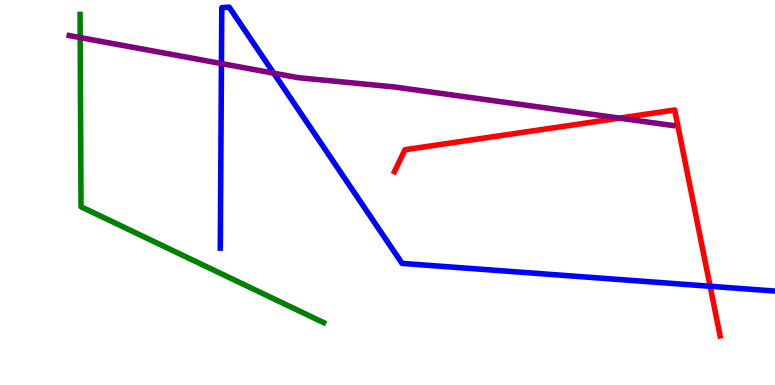[{'lines': ['blue', 'red'], 'intersections': [{'x': 9.16, 'y': 2.56}]}, {'lines': ['green', 'red'], 'intersections': []}, {'lines': ['purple', 'red'], 'intersections': [{'x': 7.99, 'y': 6.93}]}, {'lines': ['blue', 'green'], 'intersections': []}, {'lines': ['blue', 'purple'], 'intersections': [{'x': 2.86, 'y': 8.35}, {'x': 3.53, 'y': 8.1}]}, {'lines': ['green', 'purple'], 'intersections': [{'x': 1.03, 'y': 9.02}]}]